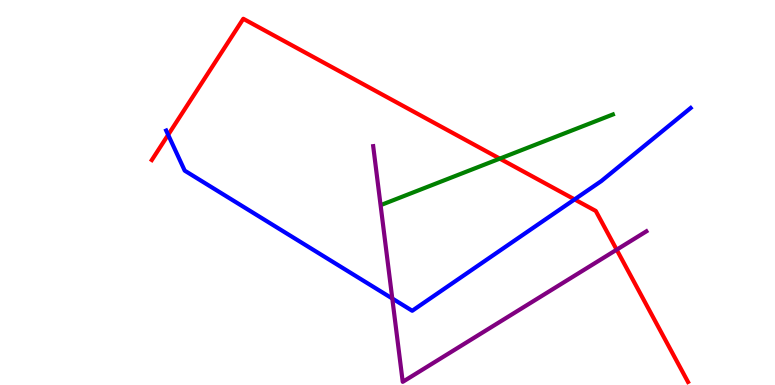[{'lines': ['blue', 'red'], 'intersections': [{'x': 2.17, 'y': 6.5}, {'x': 7.41, 'y': 4.82}]}, {'lines': ['green', 'red'], 'intersections': [{'x': 6.45, 'y': 5.88}]}, {'lines': ['purple', 'red'], 'intersections': [{'x': 7.96, 'y': 3.51}]}, {'lines': ['blue', 'green'], 'intersections': []}, {'lines': ['blue', 'purple'], 'intersections': [{'x': 5.06, 'y': 2.25}]}, {'lines': ['green', 'purple'], 'intersections': []}]